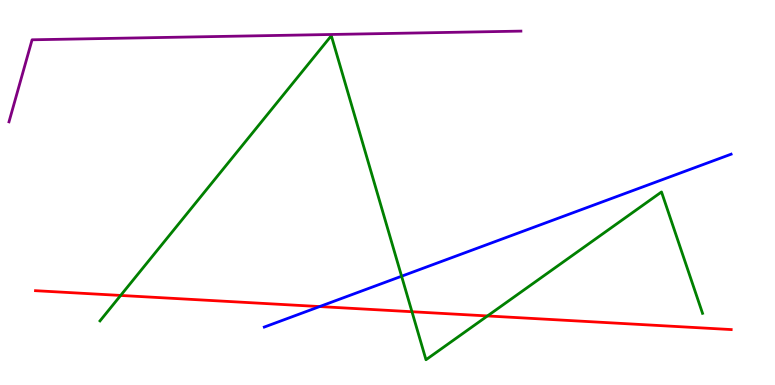[{'lines': ['blue', 'red'], 'intersections': [{'x': 4.12, 'y': 2.04}]}, {'lines': ['green', 'red'], 'intersections': [{'x': 1.56, 'y': 2.33}, {'x': 5.32, 'y': 1.9}, {'x': 6.29, 'y': 1.79}]}, {'lines': ['purple', 'red'], 'intersections': []}, {'lines': ['blue', 'green'], 'intersections': [{'x': 5.18, 'y': 2.83}]}, {'lines': ['blue', 'purple'], 'intersections': []}, {'lines': ['green', 'purple'], 'intersections': []}]